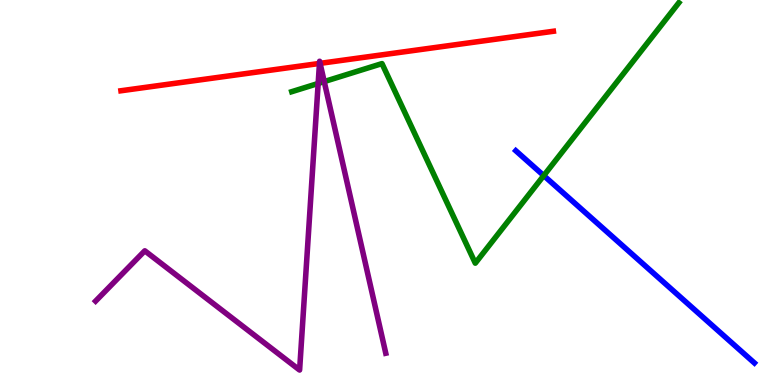[{'lines': ['blue', 'red'], 'intersections': []}, {'lines': ['green', 'red'], 'intersections': []}, {'lines': ['purple', 'red'], 'intersections': [{'x': 4.12, 'y': 8.35}, {'x': 4.13, 'y': 8.35}]}, {'lines': ['blue', 'green'], 'intersections': [{'x': 7.02, 'y': 5.44}]}, {'lines': ['blue', 'purple'], 'intersections': []}, {'lines': ['green', 'purple'], 'intersections': [{'x': 4.11, 'y': 7.83}, {'x': 4.18, 'y': 7.88}]}]